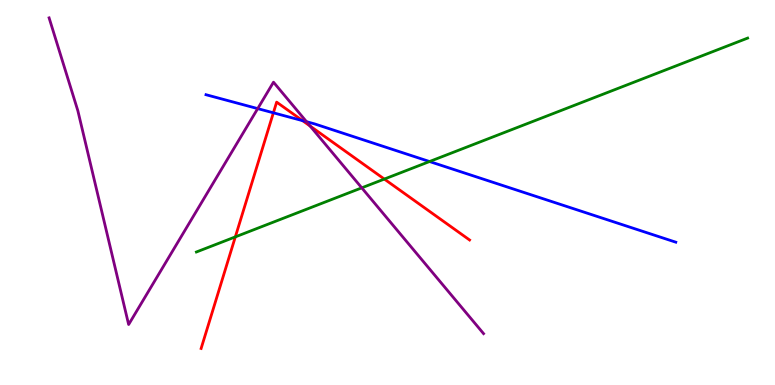[{'lines': ['blue', 'red'], 'intersections': [{'x': 3.53, 'y': 7.07}, {'x': 3.9, 'y': 6.87}]}, {'lines': ['green', 'red'], 'intersections': [{'x': 3.04, 'y': 3.85}, {'x': 4.96, 'y': 5.35}]}, {'lines': ['purple', 'red'], 'intersections': [{'x': 4.0, 'y': 6.73}]}, {'lines': ['blue', 'green'], 'intersections': [{'x': 5.54, 'y': 5.8}]}, {'lines': ['blue', 'purple'], 'intersections': [{'x': 3.33, 'y': 7.18}, {'x': 3.96, 'y': 6.84}]}, {'lines': ['green', 'purple'], 'intersections': [{'x': 4.67, 'y': 5.12}]}]